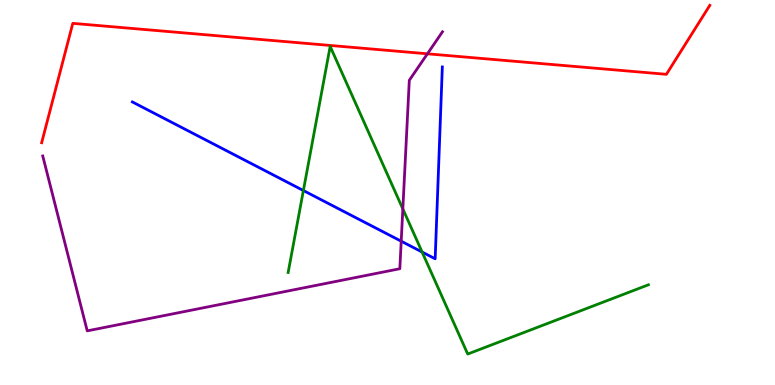[{'lines': ['blue', 'red'], 'intersections': []}, {'lines': ['green', 'red'], 'intersections': []}, {'lines': ['purple', 'red'], 'intersections': [{'x': 5.52, 'y': 8.6}]}, {'lines': ['blue', 'green'], 'intersections': [{'x': 3.91, 'y': 5.05}, {'x': 5.45, 'y': 3.45}]}, {'lines': ['blue', 'purple'], 'intersections': [{'x': 5.18, 'y': 3.73}]}, {'lines': ['green', 'purple'], 'intersections': [{'x': 5.2, 'y': 4.57}]}]